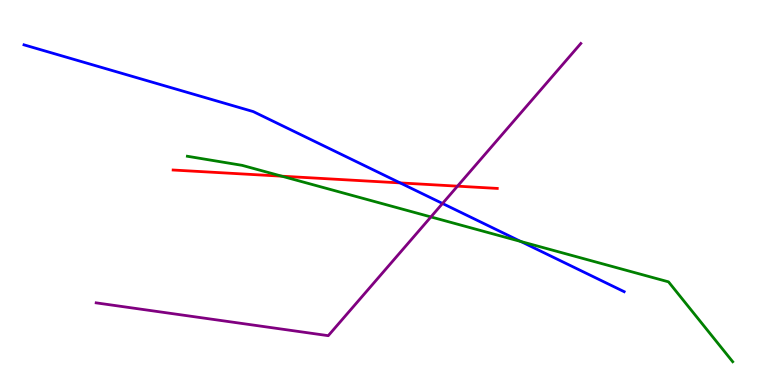[{'lines': ['blue', 'red'], 'intersections': [{'x': 5.16, 'y': 5.25}]}, {'lines': ['green', 'red'], 'intersections': [{'x': 3.64, 'y': 5.42}]}, {'lines': ['purple', 'red'], 'intersections': [{'x': 5.9, 'y': 5.16}]}, {'lines': ['blue', 'green'], 'intersections': [{'x': 6.72, 'y': 3.73}]}, {'lines': ['blue', 'purple'], 'intersections': [{'x': 5.71, 'y': 4.71}]}, {'lines': ['green', 'purple'], 'intersections': [{'x': 5.56, 'y': 4.37}]}]